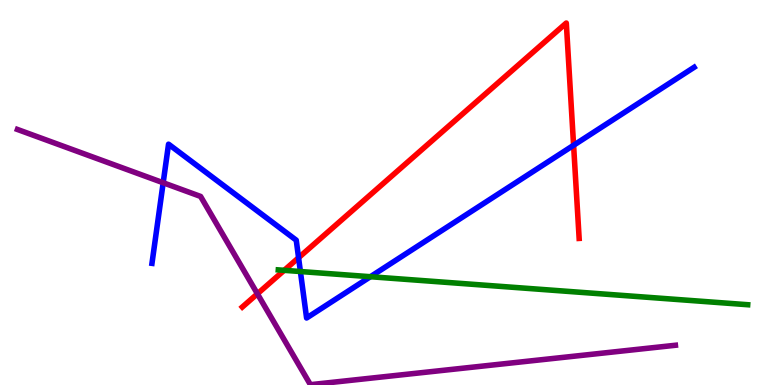[{'lines': ['blue', 'red'], 'intersections': [{'x': 3.85, 'y': 3.31}, {'x': 7.4, 'y': 6.23}]}, {'lines': ['green', 'red'], 'intersections': [{'x': 3.67, 'y': 2.98}]}, {'lines': ['purple', 'red'], 'intersections': [{'x': 3.32, 'y': 2.37}]}, {'lines': ['blue', 'green'], 'intersections': [{'x': 3.88, 'y': 2.95}, {'x': 4.78, 'y': 2.81}]}, {'lines': ['blue', 'purple'], 'intersections': [{'x': 2.11, 'y': 5.25}]}, {'lines': ['green', 'purple'], 'intersections': []}]